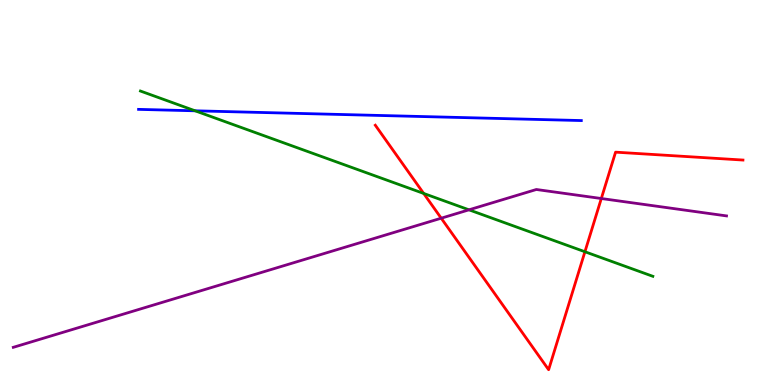[{'lines': ['blue', 'red'], 'intersections': []}, {'lines': ['green', 'red'], 'intersections': [{'x': 5.47, 'y': 4.98}, {'x': 7.55, 'y': 3.46}]}, {'lines': ['purple', 'red'], 'intersections': [{'x': 5.69, 'y': 4.33}, {'x': 7.76, 'y': 4.84}]}, {'lines': ['blue', 'green'], 'intersections': [{'x': 2.52, 'y': 7.12}]}, {'lines': ['blue', 'purple'], 'intersections': []}, {'lines': ['green', 'purple'], 'intersections': [{'x': 6.05, 'y': 4.55}]}]